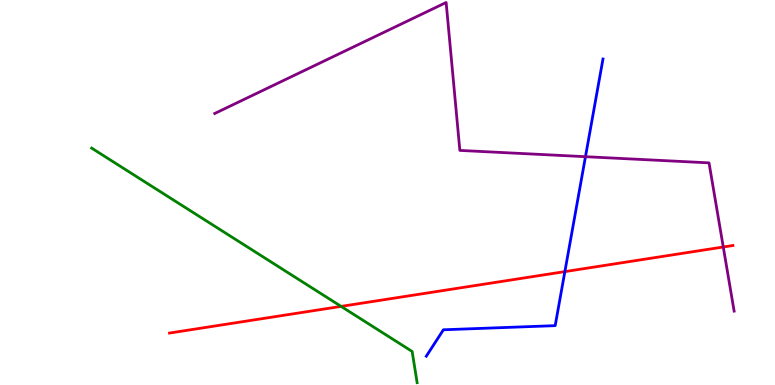[{'lines': ['blue', 'red'], 'intersections': [{'x': 7.29, 'y': 2.95}]}, {'lines': ['green', 'red'], 'intersections': [{'x': 4.4, 'y': 2.04}]}, {'lines': ['purple', 'red'], 'intersections': [{'x': 9.33, 'y': 3.58}]}, {'lines': ['blue', 'green'], 'intersections': []}, {'lines': ['blue', 'purple'], 'intersections': [{'x': 7.55, 'y': 5.93}]}, {'lines': ['green', 'purple'], 'intersections': []}]